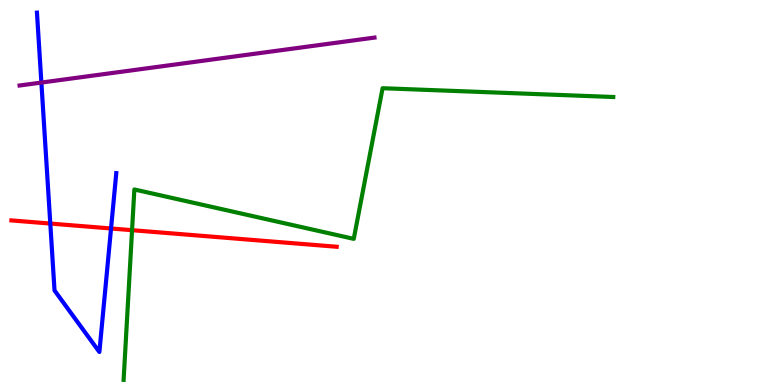[{'lines': ['blue', 'red'], 'intersections': [{'x': 0.649, 'y': 4.19}, {'x': 1.43, 'y': 4.07}]}, {'lines': ['green', 'red'], 'intersections': [{'x': 1.7, 'y': 4.02}]}, {'lines': ['purple', 'red'], 'intersections': []}, {'lines': ['blue', 'green'], 'intersections': []}, {'lines': ['blue', 'purple'], 'intersections': [{'x': 0.534, 'y': 7.86}]}, {'lines': ['green', 'purple'], 'intersections': []}]